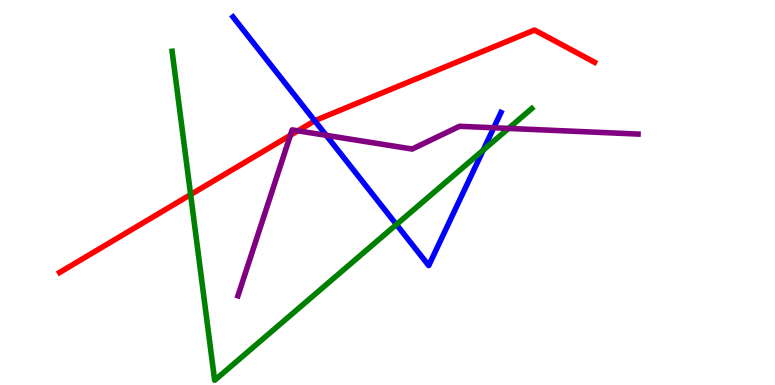[{'lines': ['blue', 'red'], 'intersections': [{'x': 4.06, 'y': 6.86}]}, {'lines': ['green', 'red'], 'intersections': [{'x': 2.46, 'y': 4.95}]}, {'lines': ['purple', 'red'], 'intersections': [{'x': 3.75, 'y': 6.49}, {'x': 3.84, 'y': 6.6}]}, {'lines': ['blue', 'green'], 'intersections': [{'x': 5.12, 'y': 4.17}, {'x': 6.23, 'y': 6.1}]}, {'lines': ['blue', 'purple'], 'intersections': [{'x': 4.21, 'y': 6.48}, {'x': 6.37, 'y': 6.68}]}, {'lines': ['green', 'purple'], 'intersections': [{'x': 6.56, 'y': 6.66}]}]